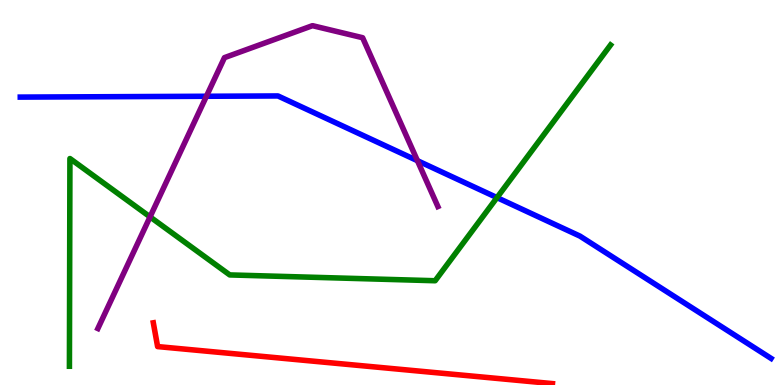[{'lines': ['blue', 'red'], 'intersections': []}, {'lines': ['green', 'red'], 'intersections': []}, {'lines': ['purple', 'red'], 'intersections': []}, {'lines': ['blue', 'green'], 'intersections': [{'x': 6.41, 'y': 4.87}]}, {'lines': ['blue', 'purple'], 'intersections': [{'x': 2.66, 'y': 7.5}, {'x': 5.39, 'y': 5.83}]}, {'lines': ['green', 'purple'], 'intersections': [{'x': 1.94, 'y': 4.37}]}]